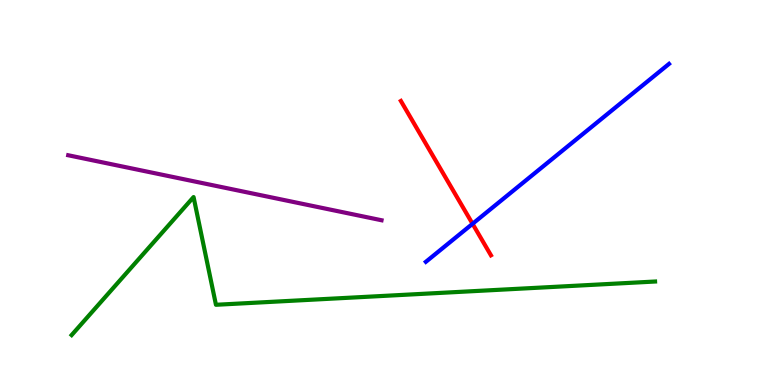[{'lines': ['blue', 'red'], 'intersections': [{'x': 6.1, 'y': 4.19}]}, {'lines': ['green', 'red'], 'intersections': []}, {'lines': ['purple', 'red'], 'intersections': []}, {'lines': ['blue', 'green'], 'intersections': []}, {'lines': ['blue', 'purple'], 'intersections': []}, {'lines': ['green', 'purple'], 'intersections': []}]